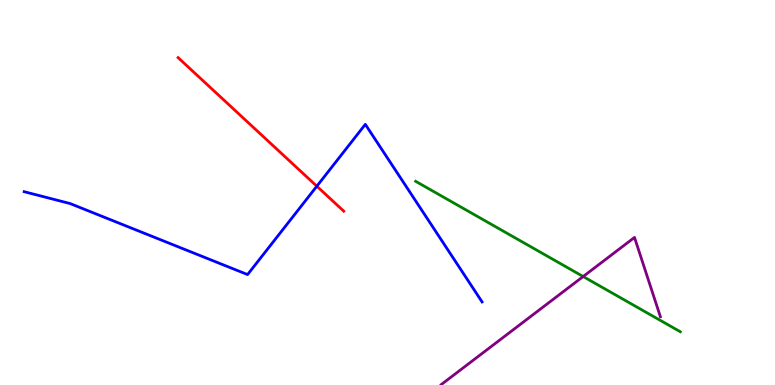[{'lines': ['blue', 'red'], 'intersections': [{'x': 4.09, 'y': 5.16}]}, {'lines': ['green', 'red'], 'intersections': []}, {'lines': ['purple', 'red'], 'intersections': []}, {'lines': ['blue', 'green'], 'intersections': []}, {'lines': ['blue', 'purple'], 'intersections': []}, {'lines': ['green', 'purple'], 'intersections': [{'x': 7.52, 'y': 2.82}]}]